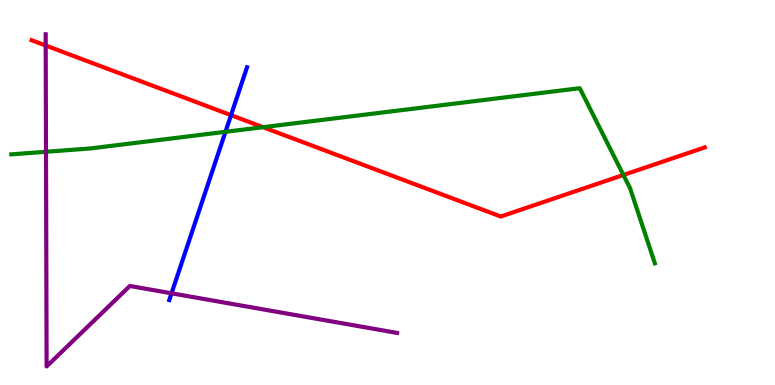[{'lines': ['blue', 'red'], 'intersections': [{'x': 2.98, 'y': 7.01}]}, {'lines': ['green', 'red'], 'intersections': [{'x': 3.39, 'y': 6.7}, {'x': 8.04, 'y': 5.46}]}, {'lines': ['purple', 'red'], 'intersections': [{'x': 0.59, 'y': 8.82}]}, {'lines': ['blue', 'green'], 'intersections': [{'x': 2.91, 'y': 6.58}]}, {'lines': ['blue', 'purple'], 'intersections': [{'x': 2.21, 'y': 2.38}]}, {'lines': ['green', 'purple'], 'intersections': [{'x': 0.594, 'y': 6.06}]}]